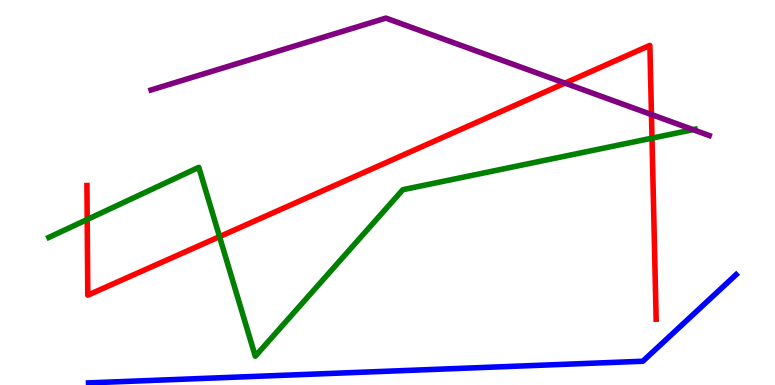[{'lines': ['blue', 'red'], 'intersections': []}, {'lines': ['green', 'red'], 'intersections': [{'x': 1.13, 'y': 4.3}, {'x': 2.83, 'y': 3.85}, {'x': 8.41, 'y': 6.41}]}, {'lines': ['purple', 'red'], 'intersections': [{'x': 7.29, 'y': 7.84}, {'x': 8.41, 'y': 7.02}]}, {'lines': ['blue', 'green'], 'intersections': []}, {'lines': ['blue', 'purple'], 'intersections': []}, {'lines': ['green', 'purple'], 'intersections': [{'x': 8.94, 'y': 6.63}]}]